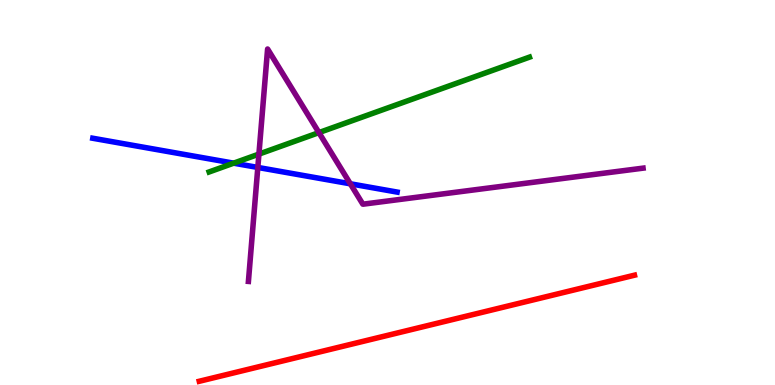[{'lines': ['blue', 'red'], 'intersections': []}, {'lines': ['green', 'red'], 'intersections': []}, {'lines': ['purple', 'red'], 'intersections': []}, {'lines': ['blue', 'green'], 'intersections': [{'x': 3.01, 'y': 5.76}]}, {'lines': ['blue', 'purple'], 'intersections': [{'x': 3.33, 'y': 5.65}, {'x': 4.52, 'y': 5.23}]}, {'lines': ['green', 'purple'], 'intersections': [{'x': 3.34, 'y': 6.0}, {'x': 4.11, 'y': 6.56}]}]